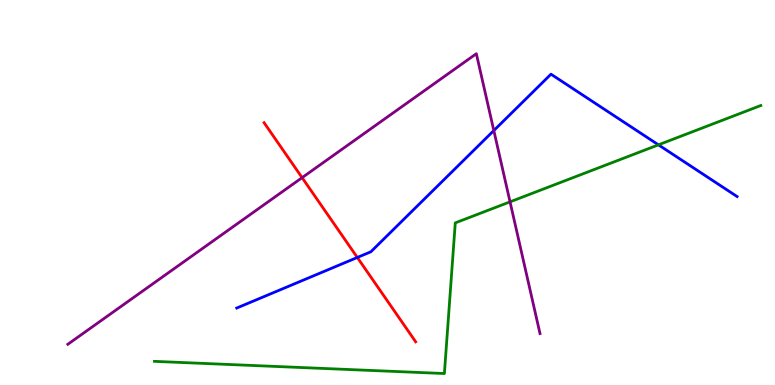[{'lines': ['blue', 'red'], 'intersections': [{'x': 4.61, 'y': 3.31}]}, {'lines': ['green', 'red'], 'intersections': []}, {'lines': ['purple', 'red'], 'intersections': [{'x': 3.9, 'y': 5.39}]}, {'lines': ['blue', 'green'], 'intersections': [{'x': 8.5, 'y': 6.24}]}, {'lines': ['blue', 'purple'], 'intersections': [{'x': 6.37, 'y': 6.61}]}, {'lines': ['green', 'purple'], 'intersections': [{'x': 6.58, 'y': 4.76}]}]